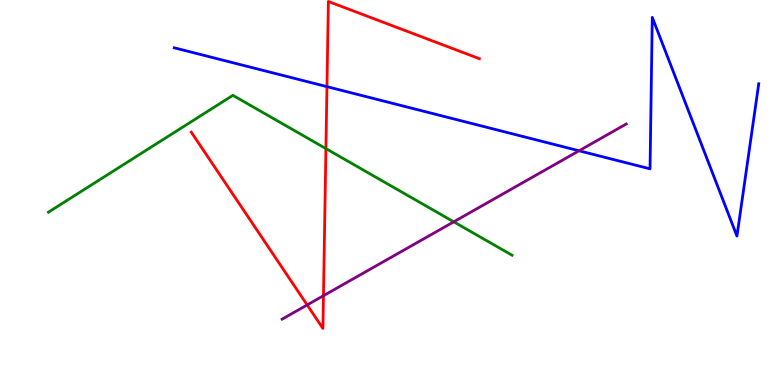[{'lines': ['blue', 'red'], 'intersections': [{'x': 4.22, 'y': 7.75}]}, {'lines': ['green', 'red'], 'intersections': [{'x': 4.21, 'y': 6.14}]}, {'lines': ['purple', 'red'], 'intersections': [{'x': 3.96, 'y': 2.08}, {'x': 4.17, 'y': 2.32}]}, {'lines': ['blue', 'green'], 'intersections': []}, {'lines': ['blue', 'purple'], 'intersections': [{'x': 7.47, 'y': 6.08}]}, {'lines': ['green', 'purple'], 'intersections': [{'x': 5.85, 'y': 4.24}]}]